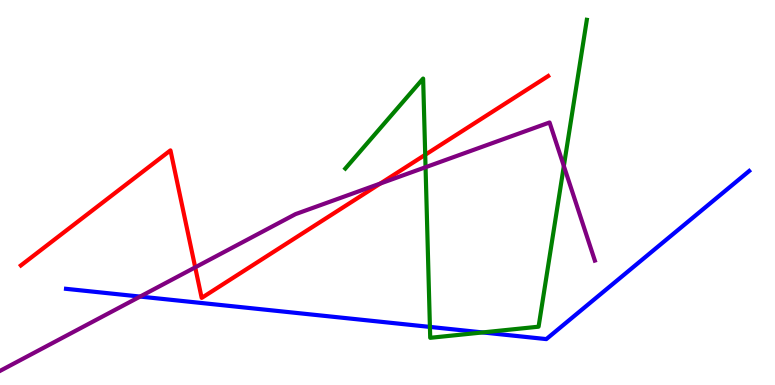[{'lines': ['blue', 'red'], 'intersections': []}, {'lines': ['green', 'red'], 'intersections': [{'x': 5.49, 'y': 5.98}]}, {'lines': ['purple', 'red'], 'intersections': [{'x': 2.52, 'y': 3.06}, {'x': 4.91, 'y': 5.23}]}, {'lines': ['blue', 'green'], 'intersections': [{'x': 5.55, 'y': 1.51}, {'x': 6.23, 'y': 1.37}]}, {'lines': ['blue', 'purple'], 'intersections': [{'x': 1.81, 'y': 2.3}]}, {'lines': ['green', 'purple'], 'intersections': [{'x': 5.49, 'y': 5.66}, {'x': 7.28, 'y': 5.69}]}]